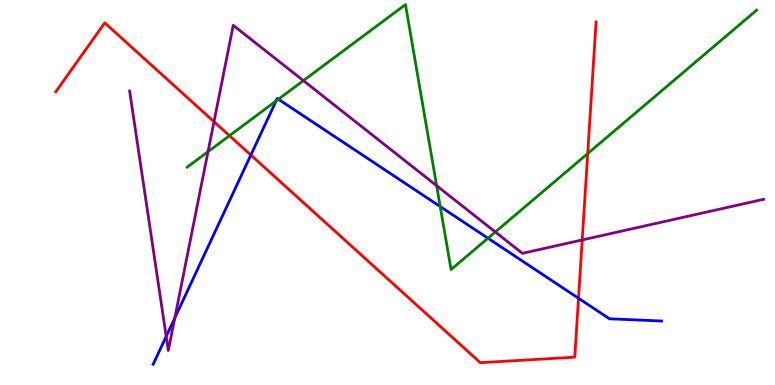[{'lines': ['blue', 'red'], 'intersections': [{'x': 3.24, 'y': 5.97}, {'x': 7.46, 'y': 2.25}]}, {'lines': ['green', 'red'], 'intersections': [{'x': 2.96, 'y': 6.48}, {'x': 7.58, 'y': 6.01}]}, {'lines': ['purple', 'red'], 'intersections': [{'x': 2.76, 'y': 6.84}, {'x': 7.51, 'y': 3.77}]}, {'lines': ['blue', 'green'], 'intersections': [{'x': 3.56, 'y': 7.38}, {'x': 3.59, 'y': 7.42}, {'x': 5.68, 'y': 4.63}, {'x': 6.3, 'y': 3.81}]}, {'lines': ['blue', 'purple'], 'intersections': [{'x': 2.14, 'y': 1.26}, {'x': 2.26, 'y': 1.74}]}, {'lines': ['green', 'purple'], 'intersections': [{'x': 2.68, 'y': 6.06}, {'x': 3.91, 'y': 7.91}, {'x': 5.63, 'y': 5.18}, {'x': 6.39, 'y': 3.97}]}]